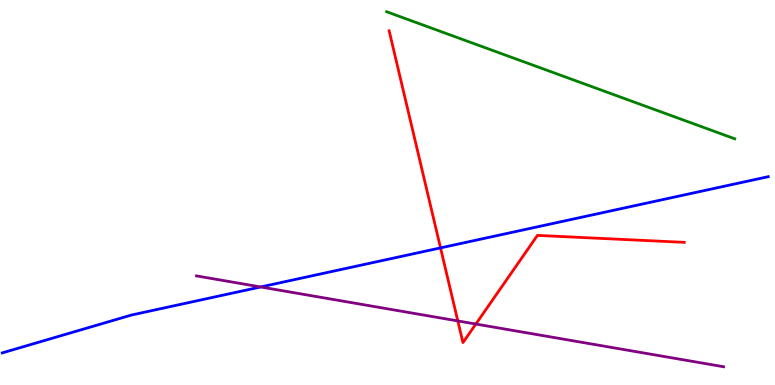[{'lines': ['blue', 'red'], 'intersections': [{'x': 5.68, 'y': 3.56}]}, {'lines': ['green', 'red'], 'intersections': []}, {'lines': ['purple', 'red'], 'intersections': [{'x': 5.91, 'y': 1.66}, {'x': 6.14, 'y': 1.58}]}, {'lines': ['blue', 'green'], 'intersections': []}, {'lines': ['blue', 'purple'], 'intersections': [{'x': 3.36, 'y': 2.55}]}, {'lines': ['green', 'purple'], 'intersections': []}]